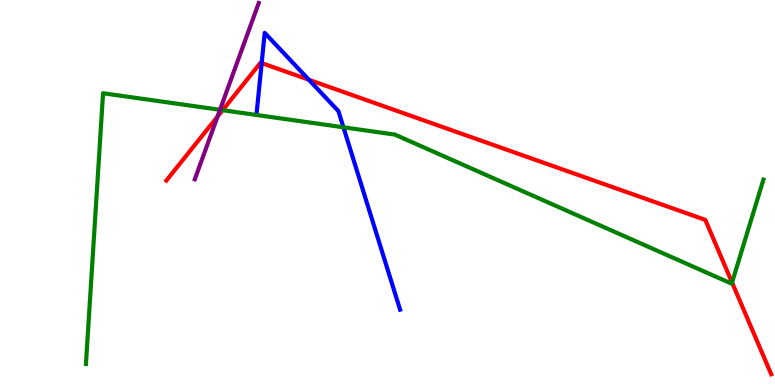[{'lines': ['blue', 'red'], 'intersections': [{'x': 3.38, 'y': 8.36}, {'x': 3.99, 'y': 7.93}]}, {'lines': ['green', 'red'], 'intersections': [{'x': 2.87, 'y': 7.14}, {'x': 9.45, 'y': 2.66}]}, {'lines': ['purple', 'red'], 'intersections': [{'x': 2.81, 'y': 6.97}]}, {'lines': ['blue', 'green'], 'intersections': [{'x': 4.43, 'y': 6.69}]}, {'lines': ['blue', 'purple'], 'intersections': []}, {'lines': ['green', 'purple'], 'intersections': [{'x': 2.84, 'y': 7.15}]}]